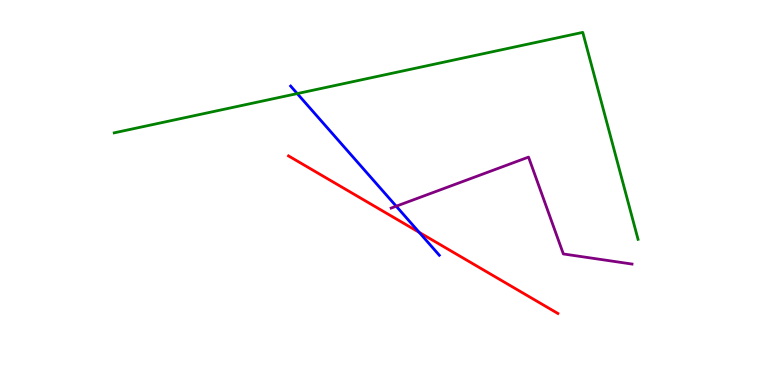[{'lines': ['blue', 'red'], 'intersections': [{'x': 5.41, 'y': 3.97}]}, {'lines': ['green', 'red'], 'intersections': []}, {'lines': ['purple', 'red'], 'intersections': []}, {'lines': ['blue', 'green'], 'intersections': [{'x': 3.84, 'y': 7.57}]}, {'lines': ['blue', 'purple'], 'intersections': [{'x': 5.11, 'y': 4.64}]}, {'lines': ['green', 'purple'], 'intersections': []}]